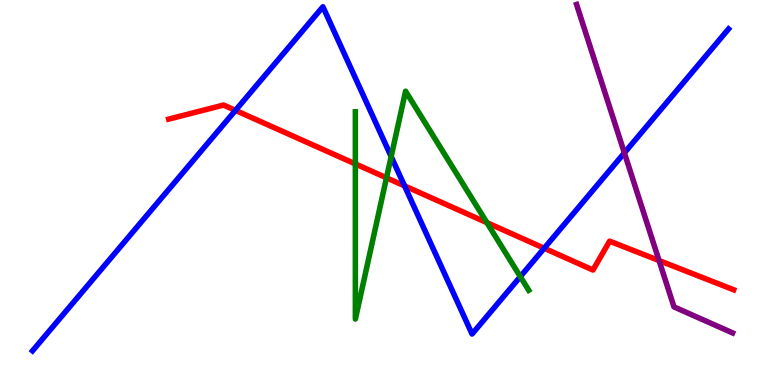[{'lines': ['blue', 'red'], 'intersections': [{'x': 3.04, 'y': 7.13}, {'x': 5.22, 'y': 5.17}, {'x': 7.02, 'y': 3.55}]}, {'lines': ['green', 'red'], 'intersections': [{'x': 4.59, 'y': 5.74}, {'x': 4.99, 'y': 5.38}, {'x': 6.28, 'y': 4.22}]}, {'lines': ['purple', 'red'], 'intersections': [{'x': 8.5, 'y': 3.23}]}, {'lines': ['blue', 'green'], 'intersections': [{'x': 5.05, 'y': 5.93}, {'x': 6.71, 'y': 2.81}]}, {'lines': ['blue', 'purple'], 'intersections': [{'x': 8.06, 'y': 6.03}]}, {'lines': ['green', 'purple'], 'intersections': []}]